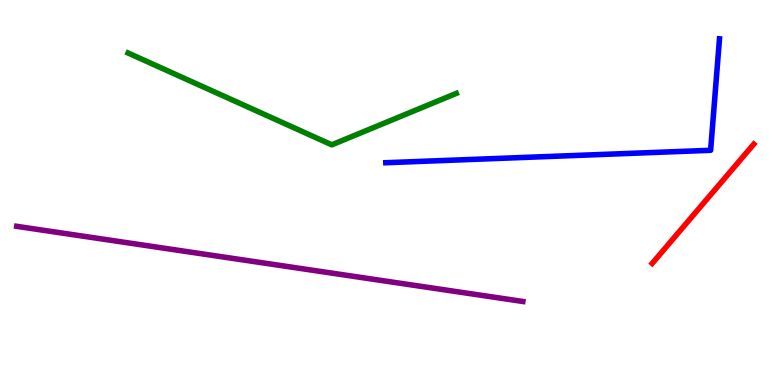[{'lines': ['blue', 'red'], 'intersections': []}, {'lines': ['green', 'red'], 'intersections': []}, {'lines': ['purple', 'red'], 'intersections': []}, {'lines': ['blue', 'green'], 'intersections': []}, {'lines': ['blue', 'purple'], 'intersections': []}, {'lines': ['green', 'purple'], 'intersections': []}]